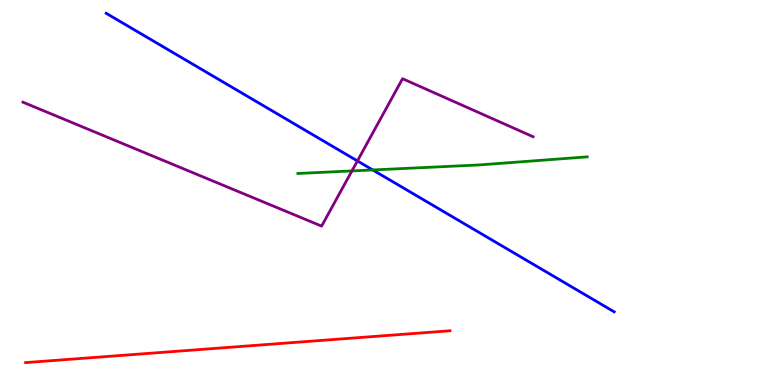[{'lines': ['blue', 'red'], 'intersections': []}, {'lines': ['green', 'red'], 'intersections': []}, {'lines': ['purple', 'red'], 'intersections': []}, {'lines': ['blue', 'green'], 'intersections': [{'x': 4.81, 'y': 5.59}]}, {'lines': ['blue', 'purple'], 'intersections': [{'x': 4.61, 'y': 5.82}]}, {'lines': ['green', 'purple'], 'intersections': [{'x': 4.54, 'y': 5.56}]}]